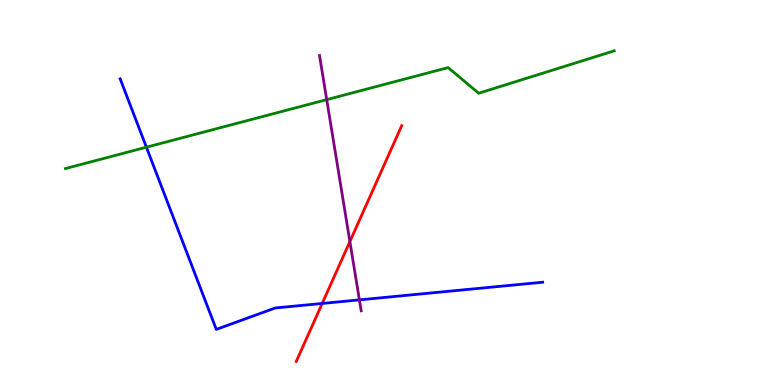[{'lines': ['blue', 'red'], 'intersections': [{'x': 4.16, 'y': 2.12}]}, {'lines': ['green', 'red'], 'intersections': []}, {'lines': ['purple', 'red'], 'intersections': [{'x': 4.51, 'y': 3.73}]}, {'lines': ['blue', 'green'], 'intersections': [{'x': 1.89, 'y': 6.18}]}, {'lines': ['blue', 'purple'], 'intersections': [{'x': 4.64, 'y': 2.21}]}, {'lines': ['green', 'purple'], 'intersections': [{'x': 4.22, 'y': 7.41}]}]